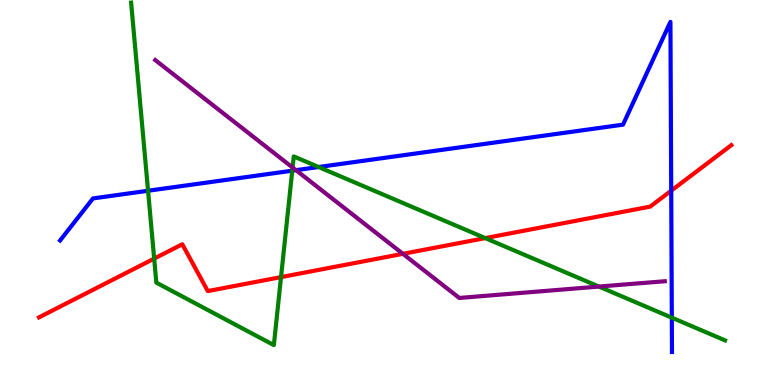[{'lines': ['blue', 'red'], 'intersections': [{'x': 8.66, 'y': 5.05}]}, {'lines': ['green', 'red'], 'intersections': [{'x': 1.99, 'y': 3.28}, {'x': 3.63, 'y': 2.8}, {'x': 6.26, 'y': 3.82}]}, {'lines': ['purple', 'red'], 'intersections': [{'x': 5.2, 'y': 3.41}]}, {'lines': ['blue', 'green'], 'intersections': [{'x': 1.91, 'y': 5.05}, {'x': 3.77, 'y': 5.57}, {'x': 4.11, 'y': 5.66}, {'x': 8.67, 'y': 1.75}]}, {'lines': ['blue', 'purple'], 'intersections': [{'x': 3.82, 'y': 5.58}]}, {'lines': ['green', 'purple'], 'intersections': [{'x': 3.78, 'y': 5.65}, {'x': 7.73, 'y': 2.56}]}]